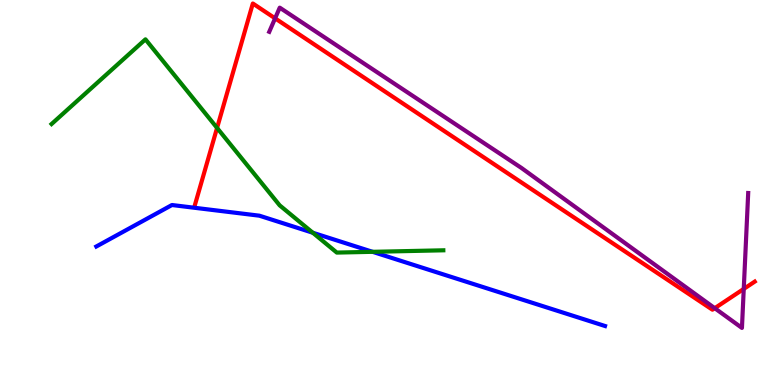[{'lines': ['blue', 'red'], 'intersections': []}, {'lines': ['green', 'red'], 'intersections': [{'x': 2.8, 'y': 6.68}]}, {'lines': ['purple', 'red'], 'intersections': [{'x': 3.55, 'y': 9.52}, {'x': 9.22, 'y': 2.0}, {'x': 9.6, 'y': 2.5}]}, {'lines': ['blue', 'green'], 'intersections': [{'x': 4.04, 'y': 3.95}, {'x': 4.81, 'y': 3.46}]}, {'lines': ['blue', 'purple'], 'intersections': []}, {'lines': ['green', 'purple'], 'intersections': []}]